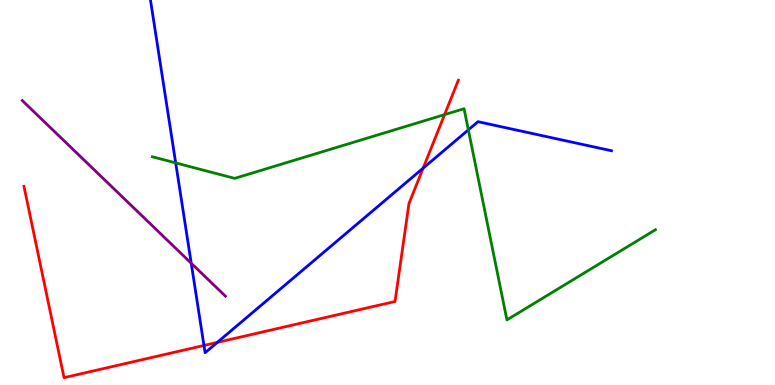[{'lines': ['blue', 'red'], 'intersections': [{'x': 2.63, 'y': 1.03}, {'x': 2.8, 'y': 1.11}, {'x': 5.46, 'y': 5.63}]}, {'lines': ['green', 'red'], 'intersections': [{'x': 5.74, 'y': 7.02}]}, {'lines': ['purple', 'red'], 'intersections': []}, {'lines': ['blue', 'green'], 'intersections': [{'x': 2.27, 'y': 5.77}, {'x': 6.04, 'y': 6.63}]}, {'lines': ['blue', 'purple'], 'intersections': [{'x': 2.47, 'y': 3.16}]}, {'lines': ['green', 'purple'], 'intersections': []}]